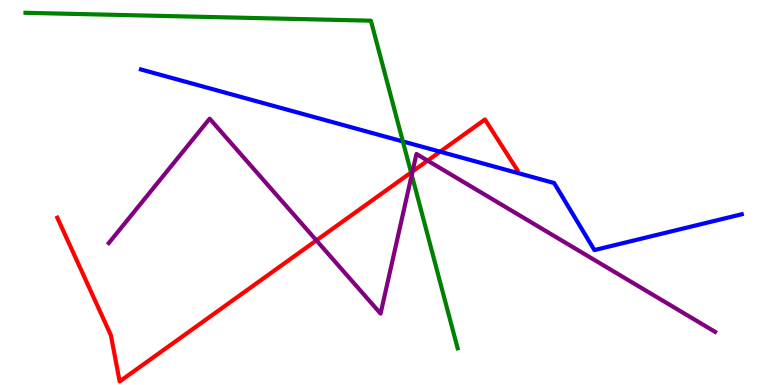[{'lines': ['blue', 'red'], 'intersections': [{'x': 5.68, 'y': 6.06}]}, {'lines': ['green', 'red'], 'intersections': [{'x': 5.3, 'y': 5.52}]}, {'lines': ['purple', 'red'], 'intersections': [{'x': 4.08, 'y': 3.76}, {'x': 5.32, 'y': 5.55}, {'x': 5.52, 'y': 5.83}]}, {'lines': ['blue', 'green'], 'intersections': [{'x': 5.2, 'y': 6.33}]}, {'lines': ['blue', 'purple'], 'intersections': []}, {'lines': ['green', 'purple'], 'intersections': [{'x': 5.31, 'y': 5.46}]}]